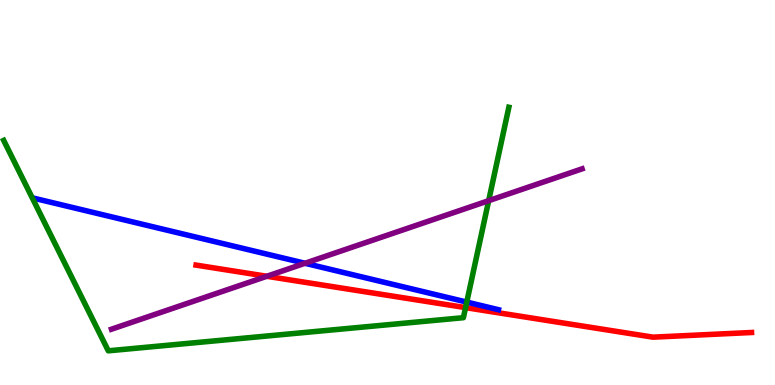[{'lines': ['blue', 'red'], 'intersections': []}, {'lines': ['green', 'red'], 'intersections': [{'x': 6.01, 'y': 2.01}]}, {'lines': ['purple', 'red'], 'intersections': [{'x': 3.44, 'y': 2.82}]}, {'lines': ['blue', 'green'], 'intersections': [{'x': 6.02, 'y': 2.15}]}, {'lines': ['blue', 'purple'], 'intersections': [{'x': 3.94, 'y': 3.16}]}, {'lines': ['green', 'purple'], 'intersections': [{'x': 6.31, 'y': 4.79}]}]